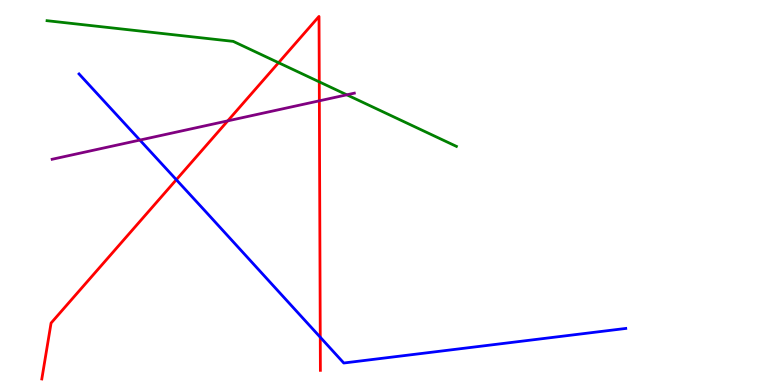[{'lines': ['blue', 'red'], 'intersections': [{'x': 2.28, 'y': 5.33}, {'x': 4.13, 'y': 1.24}]}, {'lines': ['green', 'red'], 'intersections': [{'x': 3.59, 'y': 8.37}, {'x': 4.12, 'y': 7.87}]}, {'lines': ['purple', 'red'], 'intersections': [{'x': 2.94, 'y': 6.86}, {'x': 4.12, 'y': 7.38}]}, {'lines': ['blue', 'green'], 'intersections': []}, {'lines': ['blue', 'purple'], 'intersections': [{'x': 1.8, 'y': 6.36}]}, {'lines': ['green', 'purple'], 'intersections': [{'x': 4.47, 'y': 7.54}]}]